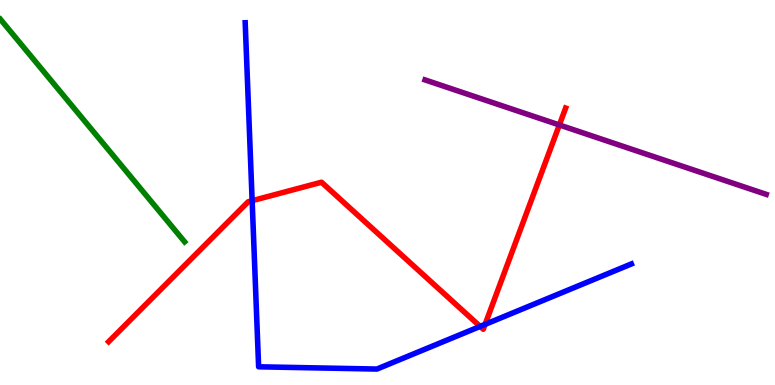[{'lines': ['blue', 'red'], 'intersections': [{'x': 3.25, 'y': 4.79}, {'x': 6.2, 'y': 1.52}, {'x': 6.26, 'y': 1.57}]}, {'lines': ['green', 'red'], 'intersections': []}, {'lines': ['purple', 'red'], 'intersections': [{'x': 7.22, 'y': 6.75}]}, {'lines': ['blue', 'green'], 'intersections': []}, {'lines': ['blue', 'purple'], 'intersections': []}, {'lines': ['green', 'purple'], 'intersections': []}]